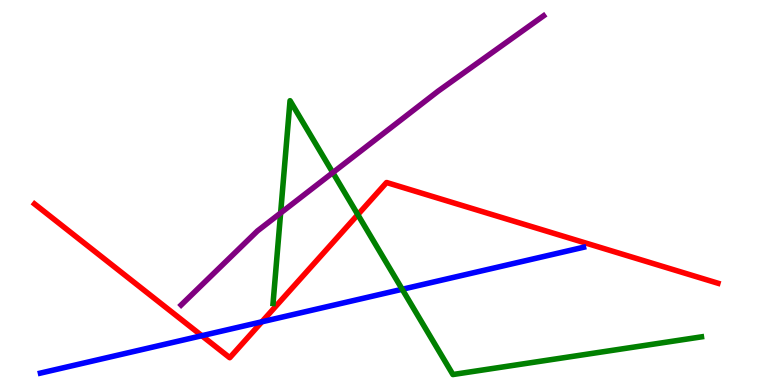[{'lines': ['blue', 'red'], 'intersections': [{'x': 2.6, 'y': 1.28}, {'x': 3.38, 'y': 1.64}]}, {'lines': ['green', 'red'], 'intersections': [{'x': 4.62, 'y': 4.42}]}, {'lines': ['purple', 'red'], 'intersections': []}, {'lines': ['blue', 'green'], 'intersections': [{'x': 5.19, 'y': 2.49}]}, {'lines': ['blue', 'purple'], 'intersections': []}, {'lines': ['green', 'purple'], 'intersections': [{'x': 3.62, 'y': 4.47}, {'x': 4.29, 'y': 5.52}]}]